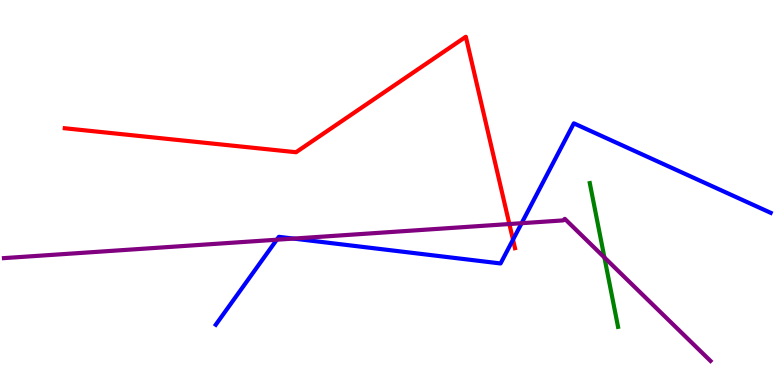[{'lines': ['blue', 'red'], 'intersections': [{'x': 6.62, 'y': 3.77}]}, {'lines': ['green', 'red'], 'intersections': []}, {'lines': ['purple', 'red'], 'intersections': [{'x': 6.57, 'y': 4.18}]}, {'lines': ['blue', 'green'], 'intersections': []}, {'lines': ['blue', 'purple'], 'intersections': [{'x': 3.57, 'y': 3.77}, {'x': 3.79, 'y': 3.8}, {'x': 6.73, 'y': 4.2}]}, {'lines': ['green', 'purple'], 'intersections': [{'x': 7.8, 'y': 3.31}]}]